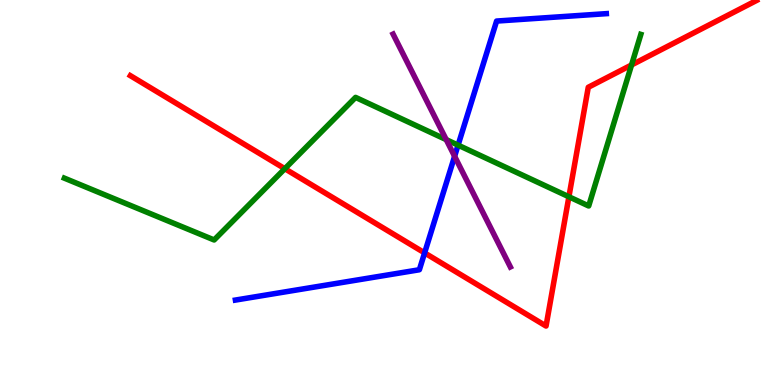[{'lines': ['blue', 'red'], 'intersections': [{'x': 5.48, 'y': 3.43}]}, {'lines': ['green', 'red'], 'intersections': [{'x': 3.68, 'y': 5.62}, {'x': 7.34, 'y': 4.89}, {'x': 8.15, 'y': 8.31}]}, {'lines': ['purple', 'red'], 'intersections': []}, {'lines': ['blue', 'green'], 'intersections': [{'x': 5.91, 'y': 6.23}]}, {'lines': ['blue', 'purple'], 'intersections': [{'x': 5.87, 'y': 5.94}]}, {'lines': ['green', 'purple'], 'intersections': [{'x': 5.76, 'y': 6.37}]}]